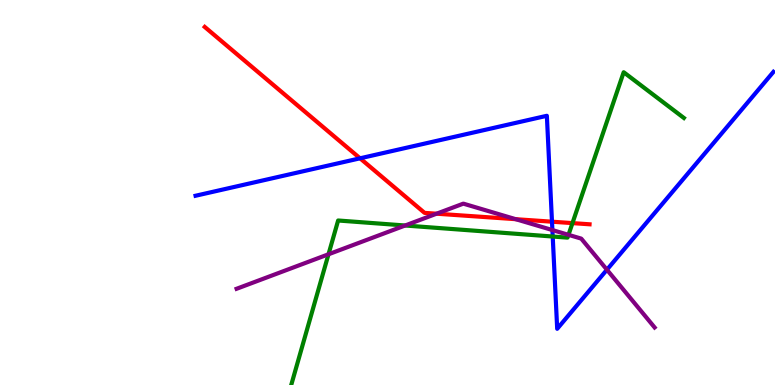[{'lines': ['blue', 'red'], 'intersections': [{'x': 4.65, 'y': 5.89}, {'x': 7.12, 'y': 4.24}]}, {'lines': ['green', 'red'], 'intersections': [{'x': 7.39, 'y': 4.2}]}, {'lines': ['purple', 'red'], 'intersections': [{'x': 5.63, 'y': 4.45}, {'x': 6.65, 'y': 4.31}]}, {'lines': ['blue', 'green'], 'intersections': [{'x': 7.13, 'y': 3.86}]}, {'lines': ['blue', 'purple'], 'intersections': [{'x': 7.13, 'y': 4.02}, {'x': 7.83, 'y': 2.99}]}, {'lines': ['green', 'purple'], 'intersections': [{'x': 4.24, 'y': 3.4}, {'x': 5.23, 'y': 4.14}, {'x': 7.34, 'y': 3.9}]}]